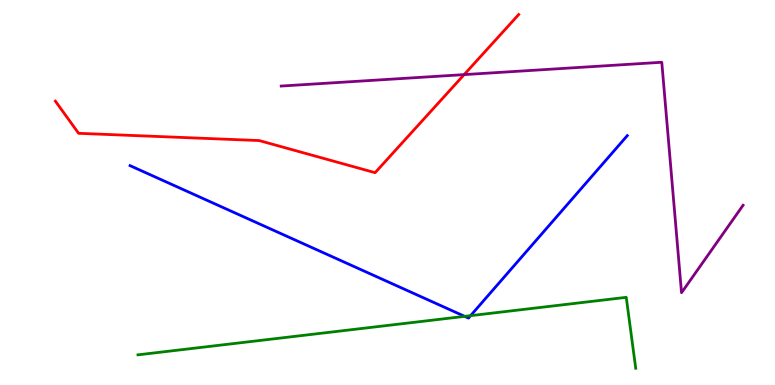[{'lines': ['blue', 'red'], 'intersections': []}, {'lines': ['green', 'red'], 'intersections': []}, {'lines': ['purple', 'red'], 'intersections': [{'x': 5.99, 'y': 8.06}]}, {'lines': ['blue', 'green'], 'intersections': [{'x': 6.0, 'y': 1.78}, {'x': 6.07, 'y': 1.8}]}, {'lines': ['blue', 'purple'], 'intersections': []}, {'lines': ['green', 'purple'], 'intersections': []}]